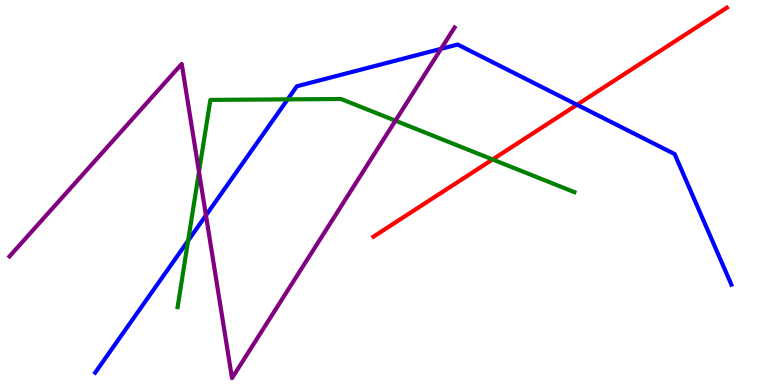[{'lines': ['blue', 'red'], 'intersections': [{'x': 7.45, 'y': 7.28}]}, {'lines': ['green', 'red'], 'intersections': [{'x': 6.36, 'y': 5.86}]}, {'lines': ['purple', 'red'], 'intersections': []}, {'lines': ['blue', 'green'], 'intersections': [{'x': 2.43, 'y': 3.75}, {'x': 3.71, 'y': 7.42}]}, {'lines': ['blue', 'purple'], 'intersections': [{'x': 2.66, 'y': 4.41}, {'x': 5.69, 'y': 8.73}]}, {'lines': ['green', 'purple'], 'intersections': [{'x': 2.57, 'y': 5.54}, {'x': 5.1, 'y': 6.87}]}]